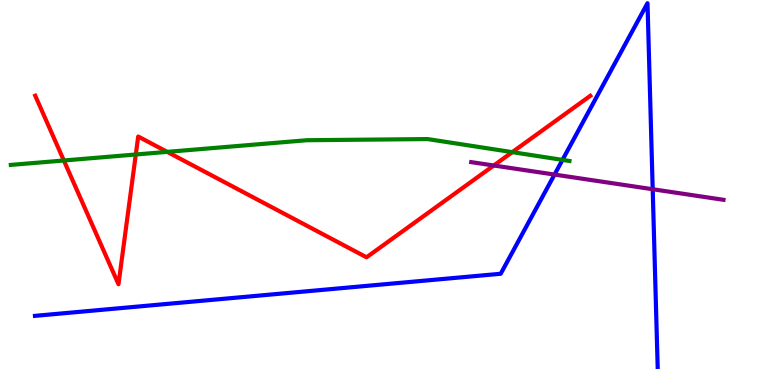[{'lines': ['blue', 'red'], 'intersections': []}, {'lines': ['green', 'red'], 'intersections': [{'x': 0.824, 'y': 5.83}, {'x': 1.75, 'y': 5.99}, {'x': 2.16, 'y': 6.06}, {'x': 6.61, 'y': 6.05}]}, {'lines': ['purple', 'red'], 'intersections': [{'x': 6.37, 'y': 5.7}]}, {'lines': ['blue', 'green'], 'intersections': [{'x': 7.26, 'y': 5.85}]}, {'lines': ['blue', 'purple'], 'intersections': [{'x': 7.16, 'y': 5.47}, {'x': 8.42, 'y': 5.08}]}, {'lines': ['green', 'purple'], 'intersections': []}]